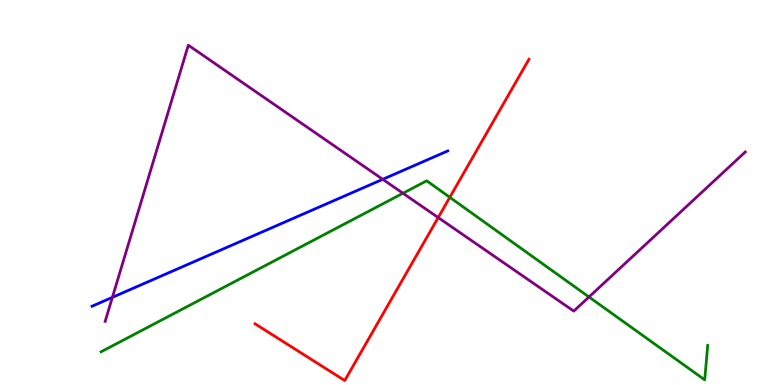[{'lines': ['blue', 'red'], 'intersections': []}, {'lines': ['green', 'red'], 'intersections': [{'x': 5.8, 'y': 4.87}]}, {'lines': ['purple', 'red'], 'intersections': [{'x': 5.65, 'y': 4.35}]}, {'lines': ['blue', 'green'], 'intersections': []}, {'lines': ['blue', 'purple'], 'intersections': [{'x': 1.45, 'y': 2.28}, {'x': 4.94, 'y': 5.34}]}, {'lines': ['green', 'purple'], 'intersections': [{'x': 5.2, 'y': 4.98}, {'x': 7.6, 'y': 2.29}]}]